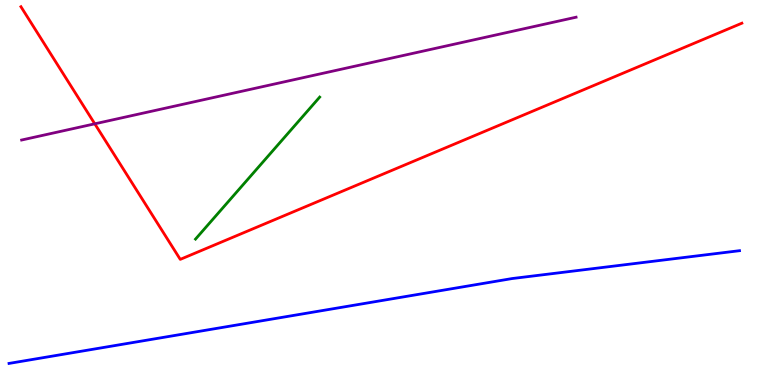[{'lines': ['blue', 'red'], 'intersections': []}, {'lines': ['green', 'red'], 'intersections': []}, {'lines': ['purple', 'red'], 'intersections': [{'x': 1.22, 'y': 6.78}]}, {'lines': ['blue', 'green'], 'intersections': []}, {'lines': ['blue', 'purple'], 'intersections': []}, {'lines': ['green', 'purple'], 'intersections': []}]